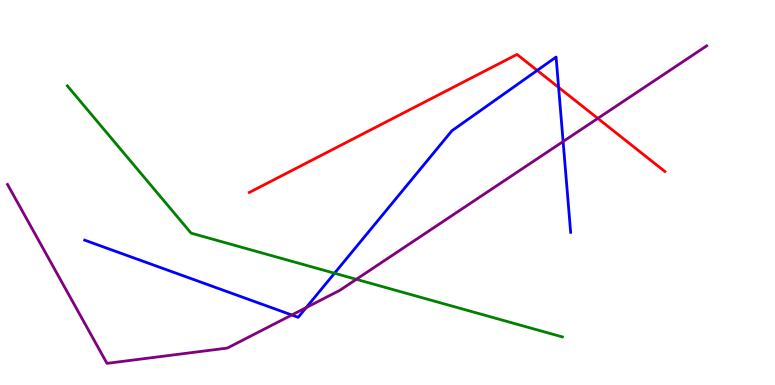[{'lines': ['blue', 'red'], 'intersections': [{'x': 6.93, 'y': 8.17}, {'x': 7.21, 'y': 7.73}]}, {'lines': ['green', 'red'], 'intersections': []}, {'lines': ['purple', 'red'], 'intersections': [{'x': 7.71, 'y': 6.92}]}, {'lines': ['blue', 'green'], 'intersections': [{'x': 4.32, 'y': 2.9}]}, {'lines': ['blue', 'purple'], 'intersections': [{'x': 3.76, 'y': 1.82}, {'x': 3.95, 'y': 2.01}, {'x': 7.27, 'y': 6.32}]}, {'lines': ['green', 'purple'], 'intersections': [{'x': 4.6, 'y': 2.74}]}]